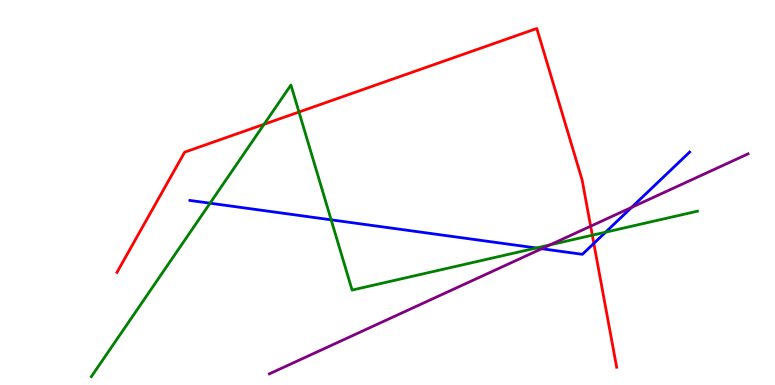[{'lines': ['blue', 'red'], 'intersections': [{'x': 7.66, 'y': 3.68}]}, {'lines': ['green', 'red'], 'intersections': [{'x': 3.41, 'y': 6.77}, {'x': 3.86, 'y': 7.09}, {'x': 7.64, 'y': 3.89}]}, {'lines': ['purple', 'red'], 'intersections': [{'x': 7.62, 'y': 4.12}]}, {'lines': ['blue', 'green'], 'intersections': [{'x': 2.71, 'y': 4.72}, {'x': 4.27, 'y': 4.29}, {'x': 6.92, 'y': 3.56}, {'x': 7.81, 'y': 3.97}]}, {'lines': ['blue', 'purple'], 'intersections': [{'x': 6.99, 'y': 3.54}, {'x': 8.15, 'y': 4.61}]}, {'lines': ['green', 'purple'], 'intersections': [{'x': 7.1, 'y': 3.64}]}]